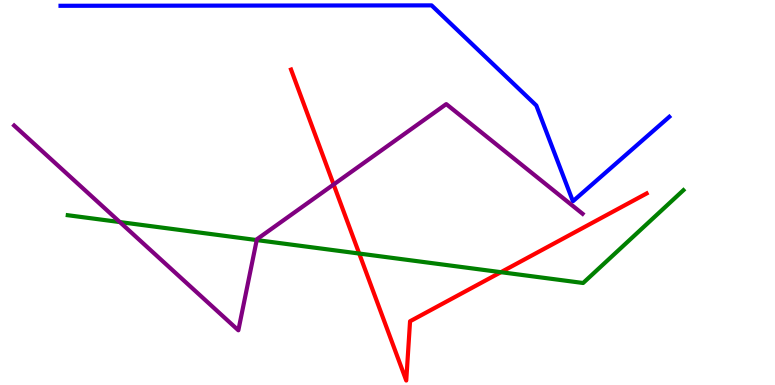[{'lines': ['blue', 'red'], 'intersections': []}, {'lines': ['green', 'red'], 'intersections': [{'x': 4.63, 'y': 3.41}, {'x': 6.46, 'y': 2.93}]}, {'lines': ['purple', 'red'], 'intersections': [{'x': 4.3, 'y': 5.21}]}, {'lines': ['blue', 'green'], 'intersections': []}, {'lines': ['blue', 'purple'], 'intersections': []}, {'lines': ['green', 'purple'], 'intersections': [{'x': 1.55, 'y': 4.23}, {'x': 3.31, 'y': 3.76}]}]